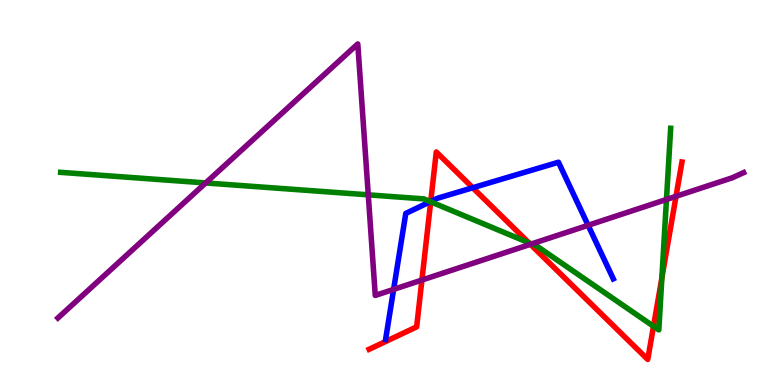[{'lines': ['blue', 'red'], 'intersections': [{'x': 5.56, 'y': 4.77}, {'x': 6.1, 'y': 5.12}]}, {'lines': ['green', 'red'], 'intersections': [{'x': 5.56, 'y': 4.76}, {'x': 6.82, 'y': 3.69}, {'x': 8.43, 'y': 1.53}, {'x': 8.54, 'y': 2.78}]}, {'lines': ['purple', 'red'], 'intersections': [{'x': 5.44, 'y': 2.73}, {'x': 6.84, 'y': 3.65}, {'x': 8.72, 'y': 4.9}]}, {'lines': ['blue', 'green'], 'intersections': [{'x': 5.55, 'y': 4.76}]}, {'lines': ['blue', 'purple'], 'intersections': [{'x': 5.08, 'y': 2.48}, {'x': 7.59, 'y': 4.15}]}, {'lines': ['green', 'purple'], 'intersections': [{'x': 2.65, 'y': 5.25}, {'x': 4.75, 'y': 4.94}, {'x': 6.86, 'y': 3.66}, {'x': 8.6, 'y': 4.82}]}]